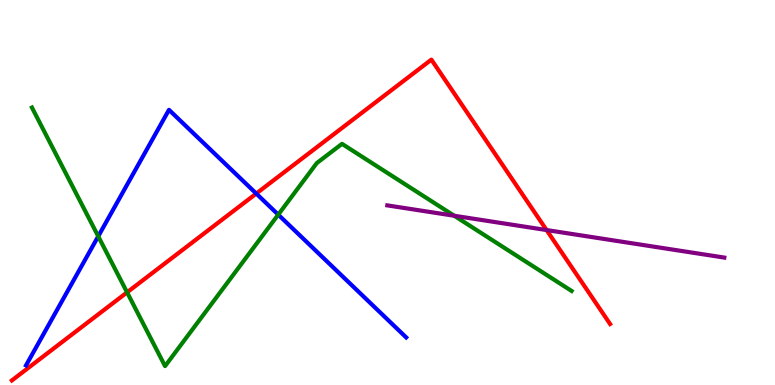[{'lines': ['blue', 'red'], 'intersections': [{'x': 3.31, 'y': 4.97}]}, {'lines': ['green', 'red'], 'intersections': [{'x': 1.64, 'y': 2.41}]}, {'lines': ['purple', 'red'], 'intersections': [{'x': 7.05, 'y': 4.02}]}, {'lines': ['blue', 'green'], 'intersections': [{'x': 1.27, 'y': 3.86}, {'x': 3.59, 'y': 4.42}]}, {'lines': ['blue', 'purple'], 'intersections': []}, {'lines': ['green', 'purple'], 'intersections': [{'x': 5.86, 'y': 4.4}]}]